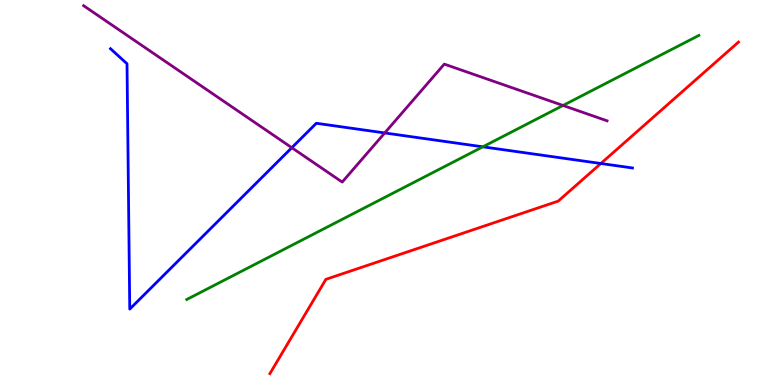[{'lines': ['blue', 'red'], 'intersections': [{'x': 7.75, 'y': 5.75}]}, {'lines': ['green', 'red'], 'intersections': []}, {'lines': ['purple', 'red'], 'intersections': []}, {'lines': ['blue', 'green'], 'intersections': [{'x': 6.23, 'y': 6.19}]}, {'lines': ['blue', 'purple'], 'intersections': [{'x': 3.77, 'y': 6.16}, {'x': 4.96, 'y': 6.55}]}, {'lines': ['green', 'purple'], 'intersections': [{'x': 7.26, 'y': 7.26}]}]